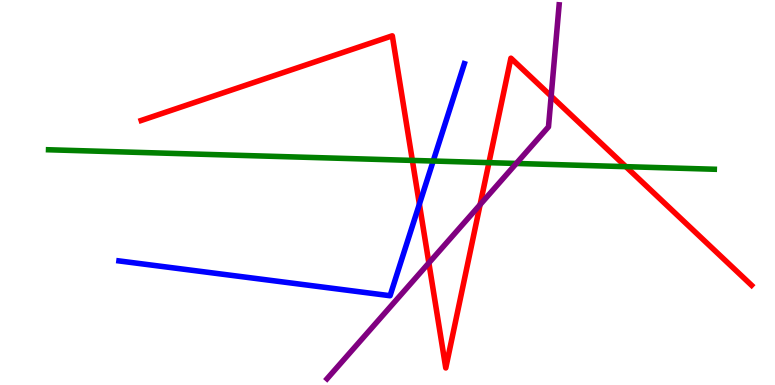[{'lines': ['blue', 'red'], 'intersections': [{'x': 5.41, 'y': 4.7}]}, {'lines': ['green', 'red'], 'intersections': [{'x': 5.32, 'y': 5.83}, {'x': 6.31, 'y': 5.78}, {'x': 8.08, 'y': 5.67}]}, {'lines': ['purple', 'red'], 'intersections': [{'x': 5.53, 'y': 3.17}, {'x': 6.2, 'y': 4.68}, {'x': 7.11, 'y': 7.5}]}, {'lines': ['blue', 'green'], 'intersections': [{'x': 5.59, 'y': 5.82}]}, {'lines': ['blue', 'purple'], 'intersections': []}, {'lines': ['green', 'purple'], 'intersections': [{'x': 6.66, 'y': 5.75}]}]